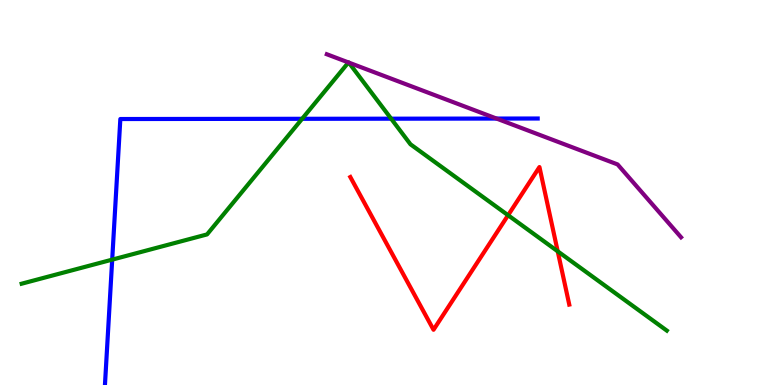[{'lines': ['blue', 'red'], 'intersections': []}, {'lines': ['green', 'red'], 'intersections': [{'x': 6.56, 'y': 4.41}, {'x': 7.2, 'y': 3.47}]}, {'lines': ['purple', 'red'], 'intersections': []}, {'lines': ['blue', 'green'], 'intersections': [{'x': 1.45, 'y': 3.26}, {'x': 3.9, 'y': 6.91}, {'x': 5.05, 'y': 6.92}]}, {'lines': ['blue', 'purple'], 'intersections': [{'x': 6.41, 'y': 6.92}]}, {'lines': ['green', 'purple'], 'intersections': [{'x': 4.5, 'y': 8.38}, {'x': 4.5, 'y': 8.37}]}]